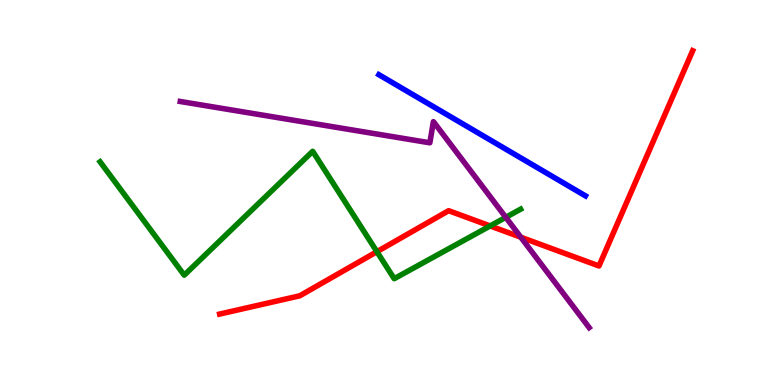[{'lines': ['blue', 'red'], 'intersections': []}, {'lines': ['green', 'red'], 'intersections': [{'x': 4.86, 'y': 3.46}, {'x': 6.32, 'y': 4.13}]}, {'lines': ['purple', 'red'], 'intersections': [{'x': 6.72, 'y': 3.84}]}, {'lines': ['blue', 'green'], 'intersections': []}, {'lines': ['blue', 'purple'], 'intersections': []}, {'lines': ['green', 'purple'], 'intersections': [{'x': 6.53, 'y': 4.35}]}]